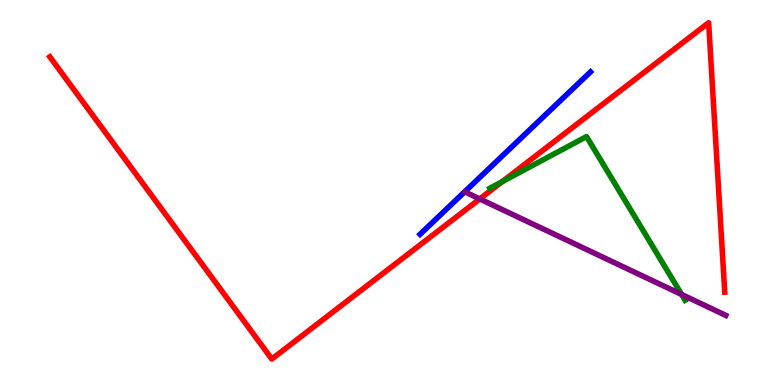[{'lines': ['blue', 'red'], 'intersections': []}, {'lines': ['green', 'red'], 'intersections': [{'x': 6.48, 'y': 5.28}]}, {'lines': ['purple', 'red'], 'intersections': [{'x': 6.19, 'y': 4.83}]}, {'lines': ['blue', 'green'], 'intersections': []}, {'lines': ['blue', 'purple'], 'intersections': []}, {'lines': ['green', 'purple'], 'intersections': [{'x': 8.8, 'y': 2.35}]}]